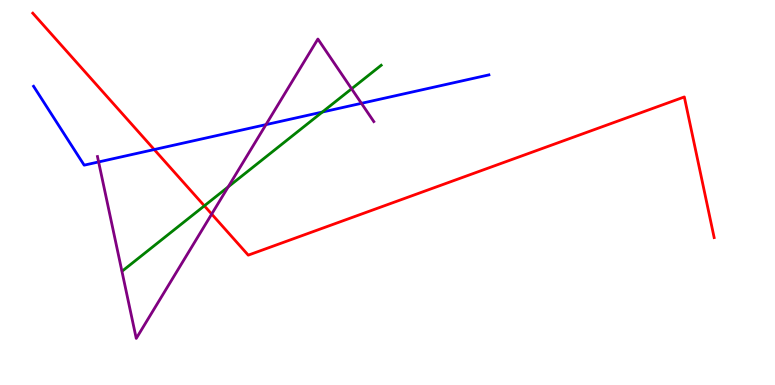[{'lines': ['blue', 'red'], 'intersections': [{'x': 1.99, 'y': 6.12}]}, {'lines': ['green', 'red'], 'intersections': [{'x': 2.64, 'y': 4.65}]}, {'lines': ['purple', 'red'], 'intersections': [{'x': 2.73, 'y': 4.44}]}, {'lines': ['blue', 'green'], 'intersections': [{'x': 4.16, 'y': 7.09}]}, {'lines': ['blue', 'purple'], 'intersections': [{'x': 1.27, 'y': 5.79}, {'x': 3.43, 'y': 6.76}, {'x': 4.66, 'y': 7.32}]}, {'lines': ['green', 'purple'], 'intersections': [{'x': 2.94, 'y': 5.15}, {'x': 4.54, 'y': 7.69}]}]